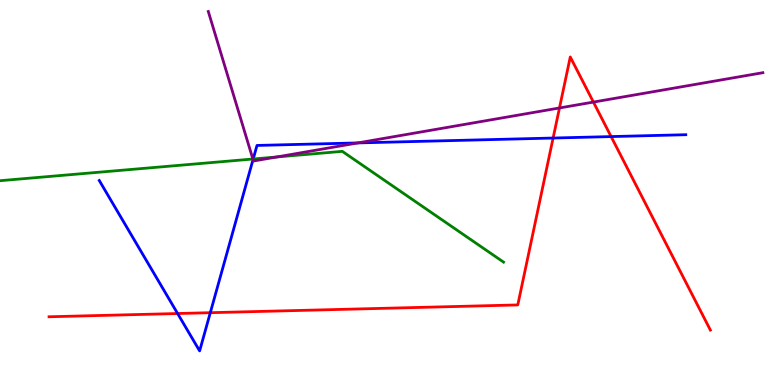[{'lines': ['blue', 'red'], 'intersections': [{'x': 2.29, 'y': 1.86}, {'x': 2.71, 'y': 1.88}, {'x': 7.14, 'y': 6.41}, {'x': 7.89, 'y': 6.45}]}, {'lines': ['green', 'red'], 'intersections': []}, {'lines': ['purple', 'red'], 'intersections': [{'x': 7.22, 'y': 7.2}, {'x': 7.66, 'y': 7.35}]}, {'lines': ['blue', 'green'], 'intersections': [{'x': 3.27, 'y': 5.87}]}, {'lines': ['blue', 'purple'], 'intersections': [{'x': 3.27, 'y': 5.86}, {'x': 4.62, 'y': 6.29}]}, {'lines': ['green', 'purple'], 'intersections': [{'x': 3.26, 'y': 5.87}, {'x': 3.57, 'y': 5.92}]}]